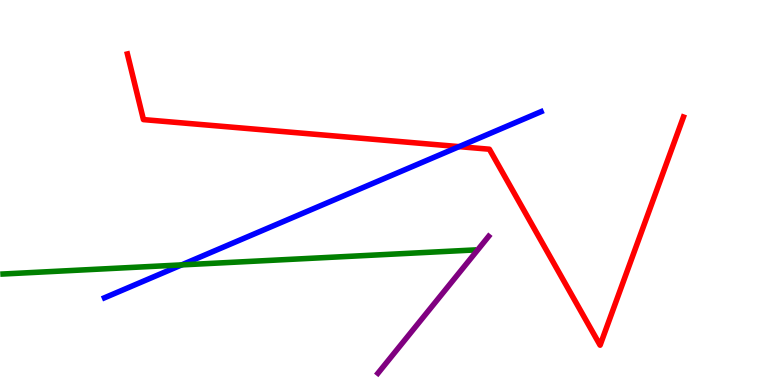[{'lines': ['blue', 'red'], 'intersections': [{'x': 5.92, 'y': 6.19}]}, {'lines': ['green', 'red'], 'intersections': []}, {'lines': ['purple', 'red'], 'intersections': []}, {'lines': ['blue', 'green'], 'intersections': [{'x': 2.34, 'y': 3.12}]}, {'lines': ['blue', 'purple'], 'intersections': []}, {'lines': ['green', 'purple'], 'intersections': []}]